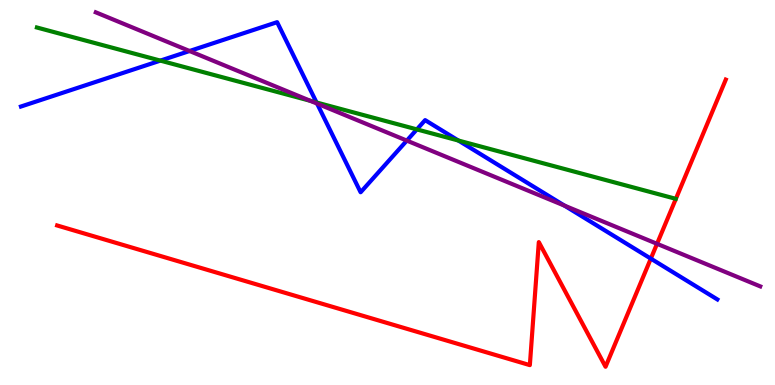[{'lines': ['blue', 'red'], 'intersections': [{'x': 8.4, 'y': 3.28}]}, {'lines': ['green', 'red'], 'intersections': []}, {'lines': ['purple', 'red'], 'intersections': [{'x': 8.48, 'y': 3.67}]}, {'lines': ['blue', 'green'], 'intersections': [{'x': 2.07, 'y': 8.43}, {'x': 4.08, 'y': 7.34}, {'x': 5.38, 'y': 6.64}, {'x': 5.91, 'y': 6.35}]}, {'lines': ['blue', 'purple'], 'intersections': [{'x': 2.45, 'y': 8.68}, {'x': 4.09, 'y': 7.31}, {'x': 5.25, 'y': 6.35}, {'x': 7.28, 'y': 4.66}]}, {'lines': ['green', 'purple'], 'intersections': [{'x': 4.01, 'y': 7.38}]}]